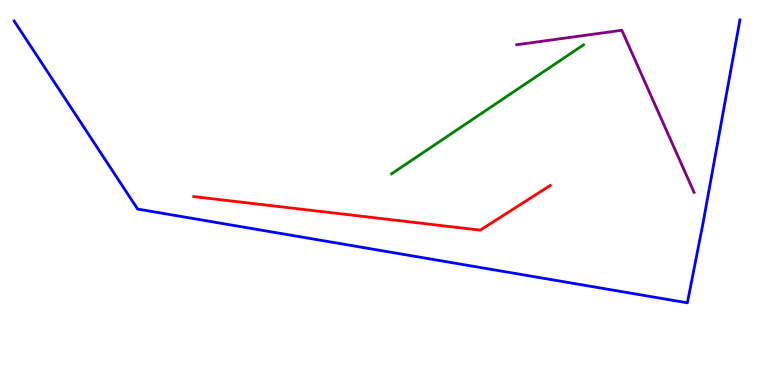[{'lines': ['blue', 'red'], 'intersections': []}, {'lines': ['green', 'red'], 'intersections': []}, {'lines': ['purple', 'red'], 'intersections': []}, {'lines': ['blue', 'green'], 'intersections': []}, {'lines': ['blue', 'purple'], 'intersections': []}, {'lines': ['green', 'purple'], 'intersections': []}]